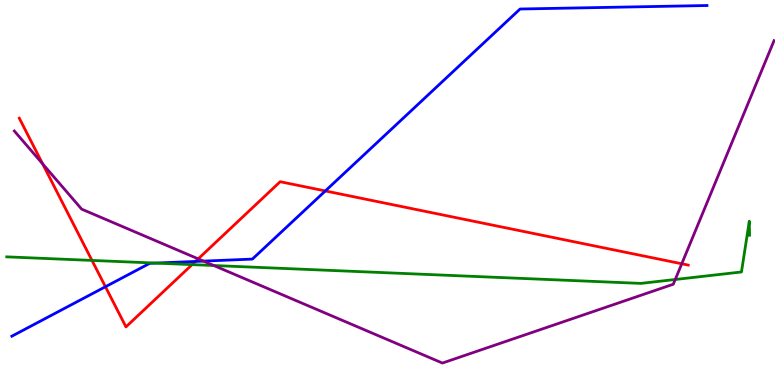[{'lines': ['blue', 'red'], 'intersections': [{'x': 1.36, 'y': 2.55}, {'x': 2.52, 'y': 3.21}, {'x': 4.2, 'y': 5.04}]}, {'lines': ['green', 'red'], 'intersections': [{'x': 1.19, 'y': 3.24}, {'x': 2.48, 'y': 3.13}]}, {'lines': ['purple', 'red'], 'intersections': [{'x': 0.55, 'y': 5.74}, {'x': 2.56, 'y': 3.28}, {'x': 8.8, 'y': 3.15}]}, {'lines': ['blue', 'green'], 'intersections': [{'x': 2.01, 'y': 3.17}]}, {'lines': ['blue', 'purple'], 'intersections': [{'x': 2.63, 'y': 3.22}]}, {'lines': ['green', 'purple'], 'intersections': [{'x': 2.76, 'y': 3.1}, {'x': 8.71, 'y': 2.74}]}]